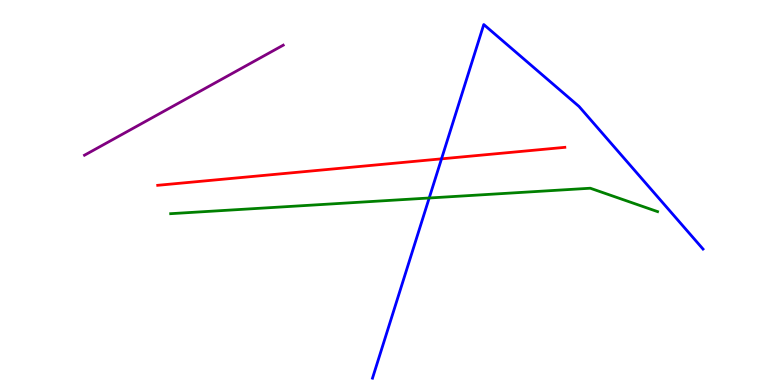[{'lines': ['blue', 'red'], 'intersections': [{'x': 5.7, 'y': 5.87}]}, {'lines': ['green', 'red'], 'intersections': []}, {'lines': ['purple', 'red'], 'intersections': []}, {'lines': ['blue', 'green'], 'intersections': [{'x': 5.54, 'y': 4.86}]}, {'lines': ['blue', 'purple'], 'intersections': []}, {'lines': ['green', 'purple'], 'intersections': []}]